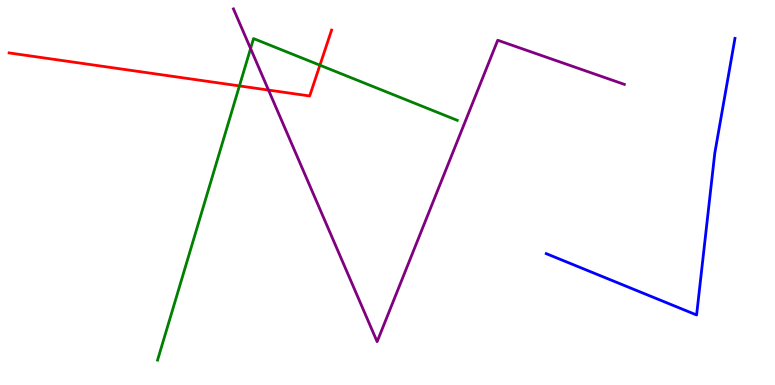[{'lines': ['blue', 'red'], 'intersections': []}, {'lines': ['green', 'red'], 'intersections': [{'x': 3.09, 'y': 7.77}, {'x': 4.13, 'y': 8.31}]}, {'lines': ['purple', 'red'], 'intersections': [{'x': 3.46, 'y': 7.66}]}, {'lines': ['blue', 'green'], 'intersections': []}, {'lines': ['blue', 'purple'], 'intersections': []}, {'lines': ['green', 'purple'], 'intersections': [{'x': 3.23, 'y': 8.74}]}]